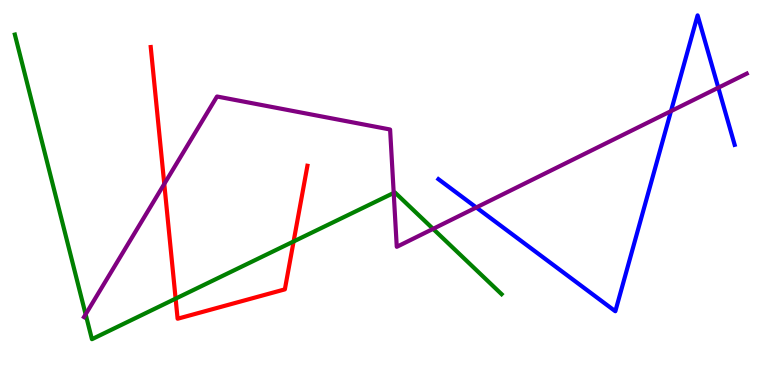[{'lines': ['blue', 'red'], 'intersections': []}, {'lines': ['green', 'red'], 'intersections': [{'x': 2.27, 'y': 2.24}, {'x': 3.79, 'y': 3.73}]}, {'lines': ['purple', 'red'], 'intersections': [{'x': 2.12, 'y': 5.22}]}, {'lines': ['blue', 'green'], 'intersections': []}, {'lines': ['blue', 'purple'], 'intersections': [{'x': 6.15, 'y': 4.61}, {'x': 8.66, 'y': 7.11}, {'x': 9.27, 'y': 7.72}]}, {'lines': ['green', 'purple'], 'intersections': [{'x': 1.1, 'y': 1.84}, {'x': 5.08, 'y': 4.99}, {'x': 5.59, 'y': 4.06}]}]